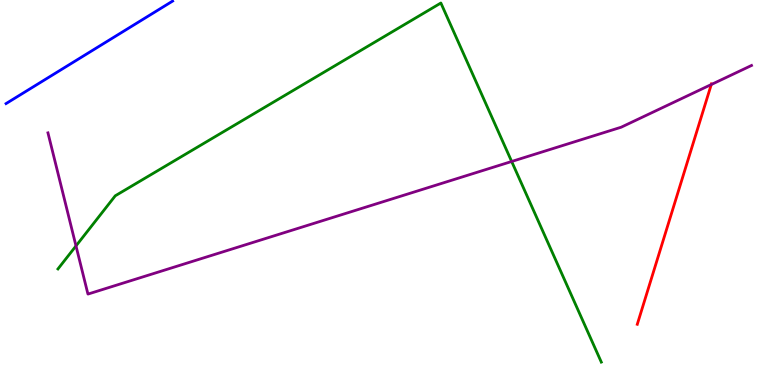[{'lines': ['blue', 'red'], 'intersections': []}, {'lines': ['green', 'red'], 'intersections': []}, {'lines': ['purple', 'red'], 'intersections': [{'x': 9.18, 'y': 7.8}]}, {'lines': ['blue', 'green'], 'intersections': []}, {'lines': ['blue', 'purple'], 'intersections': []}, {'lines': ['green', 'purple'], 'intersections': [{'x': 0.981, 'y': 3.61}, {'x': 6.6, 'y': 5.81}]}]